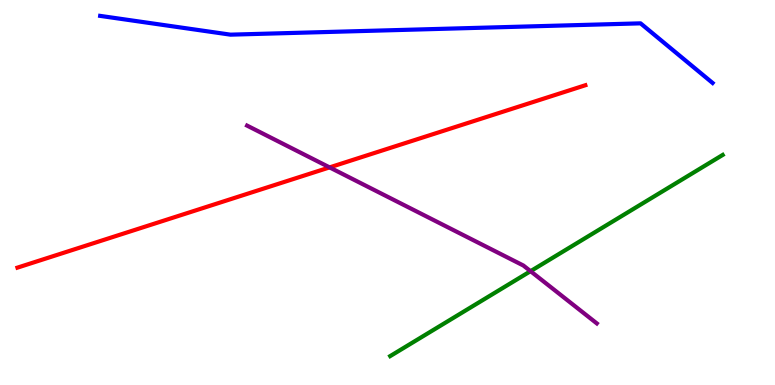[{'lines': ['blue', 'red'], 'intersections': []}, {'lines': ['green', 'red'], 'intersections': []}, {'lines': ['purple', 'red'], 'intersections': [{'x': 4.25, 'y': 5.65}]}, {'lines': ['blue', 'green'], 'intersections': []}, {'lines': ['blue', 'purple'], 'intersections': []}, {'lines': ['green', 'purple'], 'intersections': [{'x': 6.85, 'y': 2.96}]}]